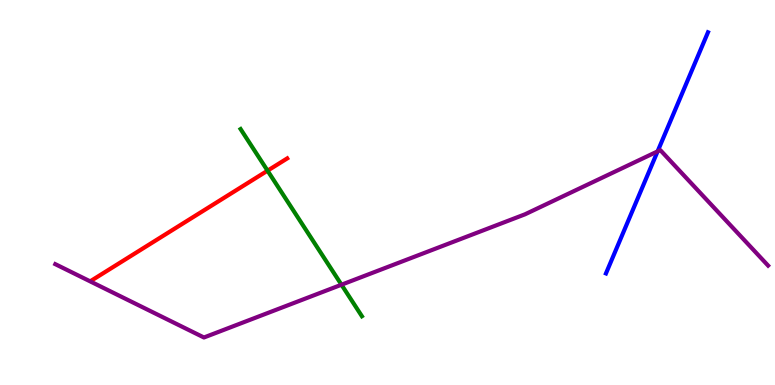[{'lines': ['blue', 'red'], 'intersections': []}, {'lines': ['green', 'red'], 'intersections': [{'x': 3.45, 'y': 5.57}]}, {'lines': ['purple', 'red'], 'intersections': []}, {'lines': ['blue', 'green'], 'intersections': []}, {'lines': ['blue', 'purple'], 'intersections': [{'x': 8.49, 'y': 6.07}]}, {'lines': ['green', 'purple'], 'intersections': [{'x': 4.41, 'y': 2.6}]}]